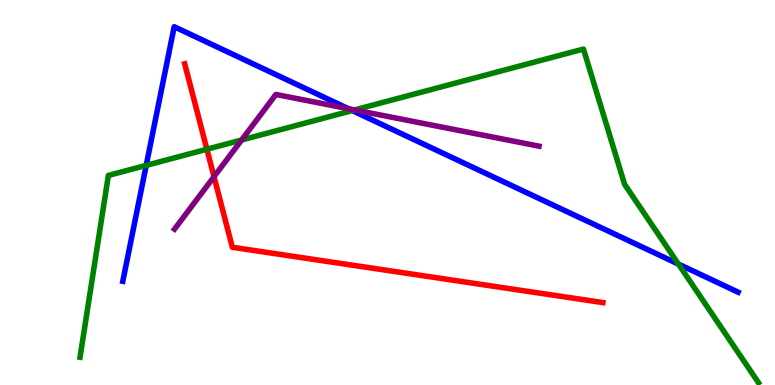[{'lines': ['blue', 'red'], 'intersections': []}, {'lines': ['green', 'red'], 'intersections': [{'x': 2.67, 'y': 6.12}]}, {'lines': ['purple', 'red'], 'intersections': [{'x': 2.76, 'y': 5.41}]}, {'lines': ['blue', 'green'], 'intersections': [{'x': 1.89, 'y': 5.7}, {'x': 4.55, 'y': 7.13}, {'x': 8.75, 'y': 3.14}]}, {'lines': ['blue', 'purple'], 'intersections': [{'x': 4.49, 'y': 7.18}]}, {'lines': ['green', 'purple'], 'intersections': [{'x': 3.12, 'y': 6.36}, {'x': 4.58, 'y': 7.14}]}]